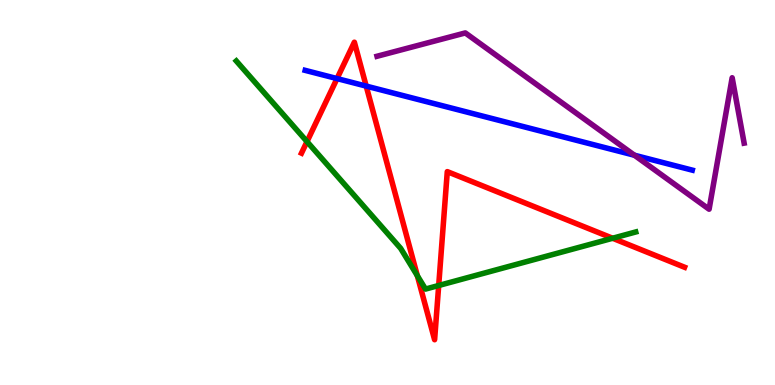[{'lines': ['blue', 'red'], 'intersections': [{'x': 4.35, 'y': 7.96}, {'x': 4.73, 'y': 7.76}]}, {'lines': ['green', 'red'], 'intersections': [{'x': 3.96, 'y': 6.32}, {'x': 5.39, 'y': 2.84}, {'x': 5.66, 'y': 2.58}, {'x': 7.9, 'y': 3.81}]}, {'lines': ['purple', 'red'], 'intersections': []}, {'lines': ['blue', 'green'], 'intersections': []}, {'lines': ['blue', 'purple'], 'intersections': [{'x': 8.19, 'y': 5.97}]}, {'lines': ['green', 'purple'], 'intersections': []}]